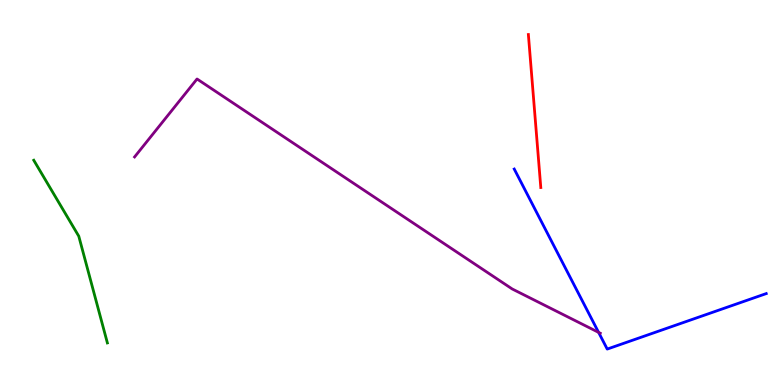[{'lines': ['blue', 'red'], 'intersections': []}, {'lines': ['green', 'red'], 'intersections': []}, {'lines': ['purple', 'red'], 'intersections': []}, {'lines': ['blue', 'green'], 'intersections': []}, {'lines': ['blue', 'purple'], 'intersections': [{'x': 7.72, 'y': 1.37}]}, {'lines': ['green', 'purple'], 'intersections': []}]